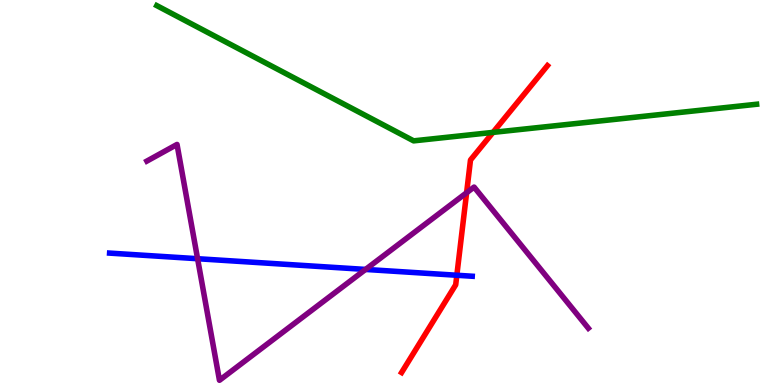[{'lines': ['blue', 'red'], 'intersections': [{'x': 5.89, 'y': 2.85}]}, {'lines': ['green', 'red'], 'intersections': [{'x': 6.36, 'y': 6.56}]}, {'lines': ['purple', 'red'], 'intersections': [{'x': 6.02, 'y': 4.99}]}, {'lines': ['blue', 'green'], 'intersections': []}, {'lines': ['blue', 'purple'], 'intersections': [{'x': 2.55, 'y': 3.28}, {'x': 4.72, 'y': 3.0}]}, {'lines': ['green', 'purple'], 'intersections': []}]